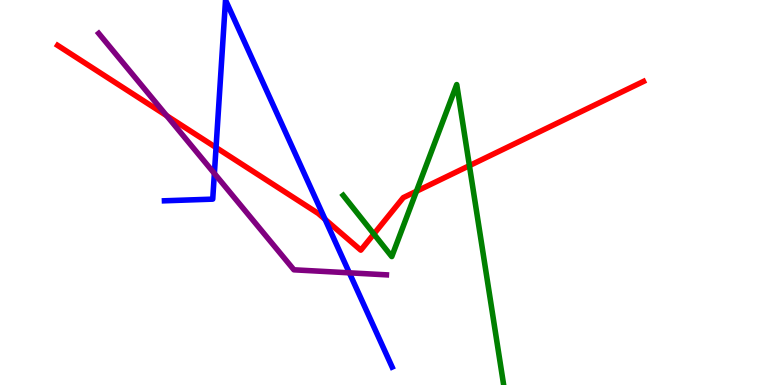[{'lines': ['blue', 'red'], 'intersections': [{'x': 2.79, 'y': 6.17}, {'x': 4.19, 'y': 4.3}]}, {'lines': ['green', 'red'], 'intersections': [{'x': 4.82, 'y': 3.92}, {'x': 5.37, 'y': 5.03}, {'x': 6.06, 'y': 5.7}]}, {'lines': ['purple', 'red'], 'intersections': [{'x': 2.15, 'y': 6.99}]}, {'lines': ['blue', 'green'], 'intersections': []}, {'lines': ['blue', 'purple'], 'intersections': [{'x': 2.77, 'y': 5.49}, {'x': 4.51, 'y': 2.91}]}, {'lines': ['green', 'purple'], 'intersections': []}]